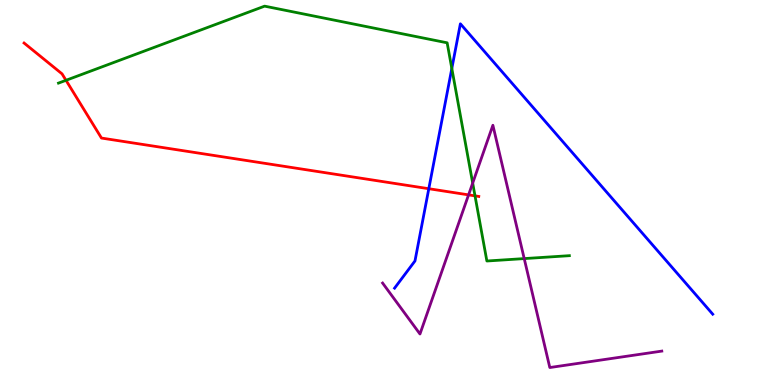[{'lines': ['blue', 'red'], 'intersections': [{'x': 5.53, 'y': 5.1}]}, {'lines': ['green', 'red'], 'intersections': [{'x': 0.852, 'y': 7.91}, {'x': 6.13, 'y': 4.91}]}, {'lines': ['purple', 'red'], 'intersections': [{'x': 6.05, 'y': 4.94}]}, {'lines': ['blue', 'green'], 'intersections': [{'x': 5.83, 'y': 8.22}]}, {'lines': ['blue', 'purple'], 'intersections': []}, {'lines': ['green', 'purple'], 'intersections': [{'x': 6.1, 'y': 5.24}, {'x': 6.76, 'y': 3.28}]}]